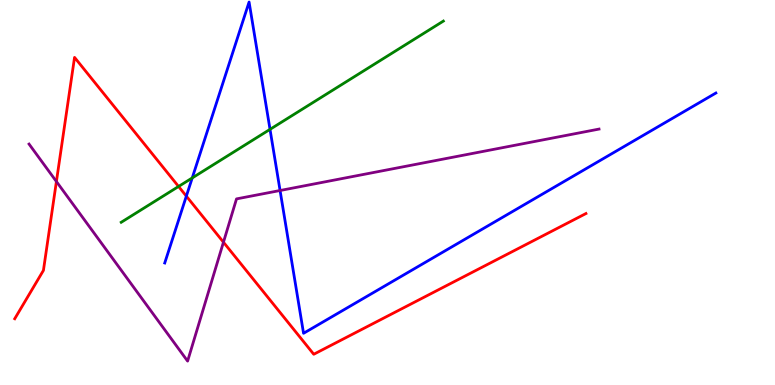[{'lines': ['blue', 'red'], 'intersections': [{'x': 2.4, 'y': 4.91}]}, {'lines': ['green', 'red'], 'intersections': [{'x': 2.3, 'y': 5.16}]}, {'lines': ['purple', 'red'], 'intersections': [{'x': 0.728, 'y': 5.29}, {'x': 2.88, 'y': 3.71}]}, {'lines': ['blue', 'green'], 'intersections': [{'x': 2.48, 'y': 5.38}, {'x': 3.48, 'y': 6.64}]}, {'lines': ['blue', 'purple'], 'intersections': [{'x': 3.61, 'y': 5.05}]}, {'lines': ['green', 'purple'], 'intersections': []}]